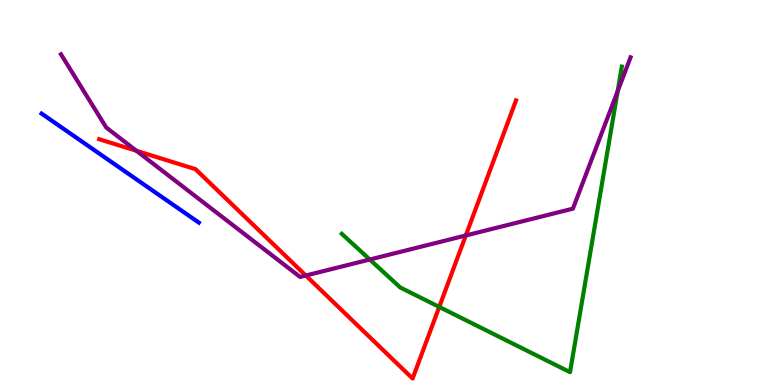[{'lines': ['blue', 'red'], 'intersections': []}, {'lines': ['green', 'red'], 'intersections': [{'x': 5.67, 'y': 2.03}]}, {'lines': ['purple', 'red'], 'intersections': [{'x': 1.76, 'y': 6.08}, {'x': 3.95, 'y': 2.84}, {'x': 6.01, 'y': 3.88}]}, {'lines': ['blue', 'green'], 'intersections': []}, {'lines': ['blue', 'purple'], 'intersections': []}, {'lines': ['green', 'purple'], 'intersections': [{'x': 4.77, 'y': 3.26}, {'x': 7.97, 'y': 7.63}]}]